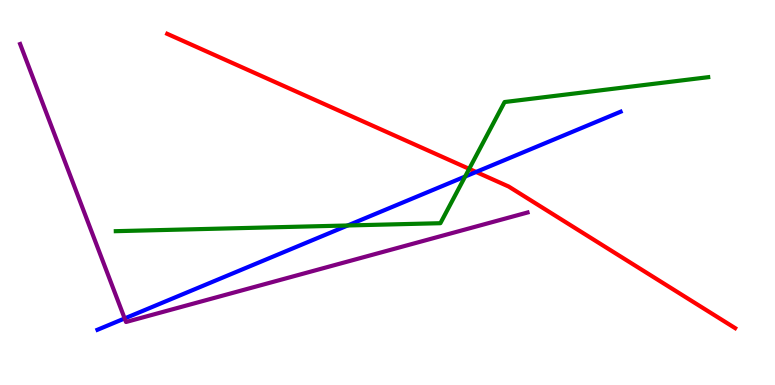[{'lines': ['blue', 'red'], 'intersections': [{'x': 6.14, 'y': 5.53}]}, {'lines': ['green', 'red'], 'intersections': [{'x': 6.05, 'y': 5.61}]}, {'lines': ['purple', 'red'], 'intersections': []}, {'lines': ['blue', 'green'], 'intersections': [{'x': 4.49, 'y': 4.14}, {'x': 6.0, 'y': 5.41}]}, {'lines': ['blue', 'purple'], 'intersections': [{'x': 1.61, 'y': 1.73}]}, {'lines': ['green', 'purple'], 'intersections': []}]